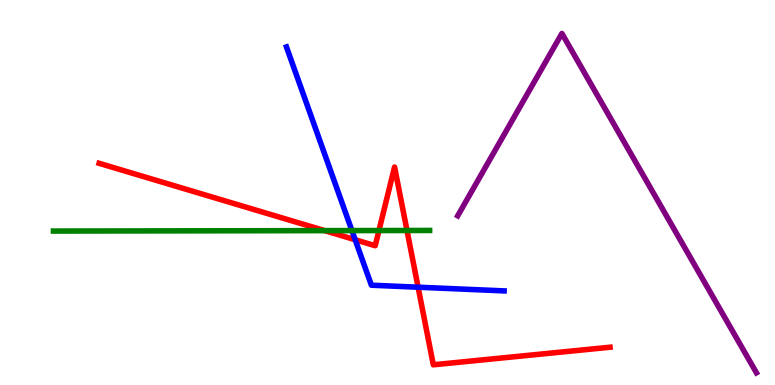[{'lines': ['blue', 'red'], 'intersections': [{'x': 4.58, 'y': 3.77}, {'x': 5.39, 'y': 2.54}]}, {'lines': ['green', 'red'], 'intersections': [{'x': 4.19, 'y': 4.01}, {'x': 4.89, 'y': 4.01}, {'x': 5.25, 'y': 4.01}]}, {'lines': ['purple', 'red'], 'intersections': []}, {'lines': ['blue', 'green'], 'intersections': [{'x': 4.54, 'y': 4.01}]}, {'lines': ['blue', 'purple'], 'intersections': []}, {'lines': ['green', 'purple'], 'intersections': []}]